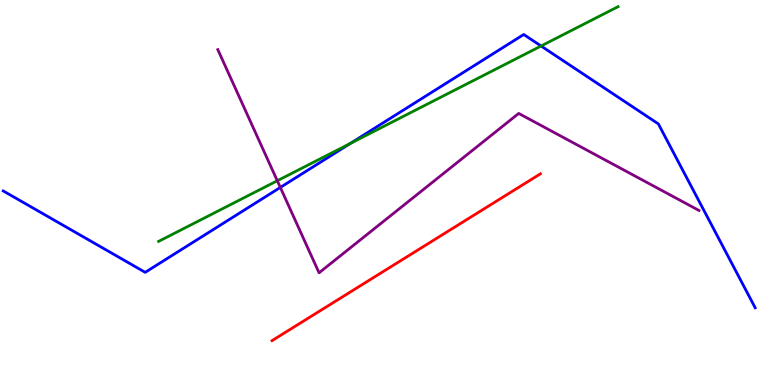[{'lines': ['blue', 'red'], 'intersections': []}, {'lines': ['green', 'red'], 'intersections': []}, {'lines': ['purple', 'red'], 'intersections': []}, {'lines': ['blue', 'green'], 'intersections': [{'x': 4.52, 'y': 6.28}, {'x': 6.98, 'y': 8.81}]}, {'lines': ['blue', 'purple'], 'intersections': [{'x': 3.62, 'y': 5.13}]}, {'lines': ['green', 'purple'], 'intersections': [{'x': 3.58, 'y': 5.31}]}]